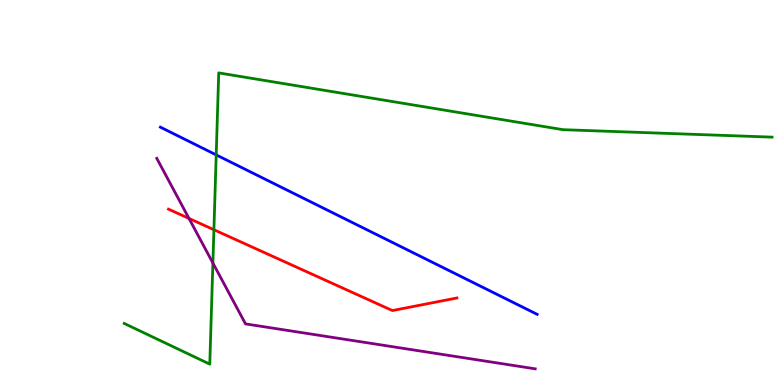[{'lines': ['blue', 'red'], 'intersections': []}, {'lines': ['green', 'red'], 'intersections': [{'x': 2.76, 'y': 4.03}]}, {'lines': ['purple', 'red'], 'intersections': [{'x': 2.44, 'y': 4.33}]}, {'lines': ['blue', 'green'], 'intersections': [{'x': 2.79, 'y': 5.98}]}, {'lines': ['blue', 'purple'], 'intersections': []}, {'lines': ['green', 'purple'], 'intersections': [{'x': 2.75, 'y': 3.17}]}]